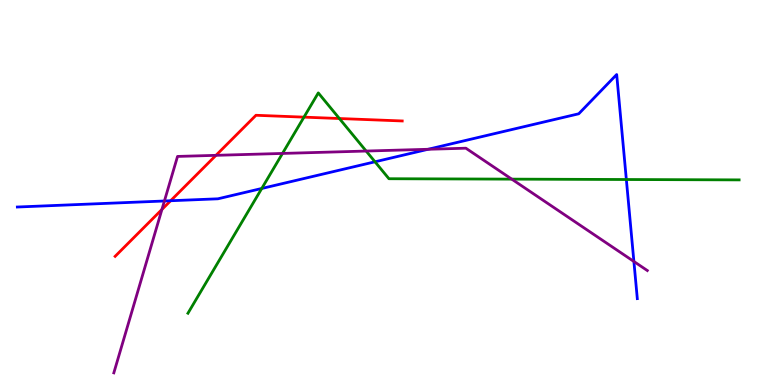[{'lines': ['blue', 'red'], 'intersections': [{'x': 2.2, 'y': 4.79}]}, {'lines': ['green', 'red'], 'intersections': [{'x': 3.92, 'y': 6.96}, {'x': 4.38, 'y': 6.92}]}, {'lines': ['purple', 'red'], 'intersections': [{'x': 2.09, 'y': 4.56}, {'x': 2.79, 'y': 5.97}]}, {'lines': ['blue', 'green'], 'intersections': [{'x': 3.38, 'y': 5.1}, {'x': 4.84, 'y': 5.8}, {'x': 8.08, 'y': 5.34}]}, {'lines': ['blue', 'purple'], 'intersections': [{'x': 2.12, 'y': 4.78}, {'x': 5.52, 'y': 6.12}, {'x': 8.18, 'y': 3.21}]}, {'lines': ['green', 'purple'], 'intersections': [{'x': 3.65, 'y': 6.01}, {'x': 4.72, 'y': 6.08}, {'x': 6.6, 'y': 5.35}]}]